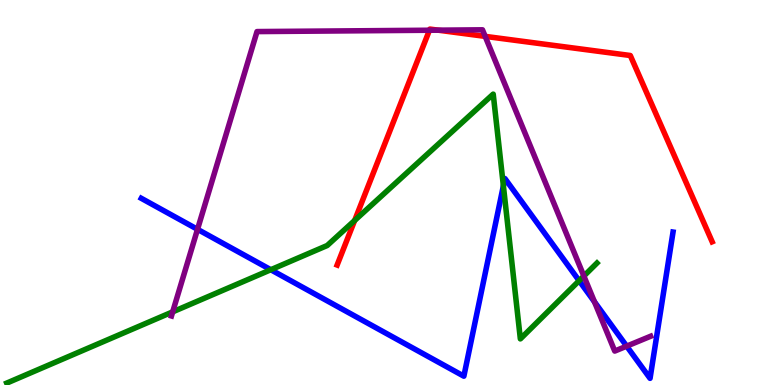[{'lines': ['blue', 'red'], 'intersections': []}, {'lines': ['green', 'red'], 'intersections': [{'x': 4.58, 'y': 4.27}]}, {'lines': ['purple', 'red'], 'intersections': [{'x': 5.54, 'y': 9.21}, {'x': 5.65, 'y': 9.22}, {'x': 6.26, 'y': 9.06}]}, {'lines': ['blue', 'green'], 'intersections': [{'x': 3.49, 'y': 2.99}, {'x': 6.5, 'y': 5.18}, {'x': 7.47, 'y': 2.71}]}, {'lines': ['blue', 'purple'], 'intersections': [{'x': 2.55, 'y': 4.04}, {'x': 7.67, 'y': 2.16}, {'x': 8.09, 'y': 1.01}]}, {'lines': ['green', 'purple'], 'intersections': [{'x': 2.23, 'y': 1.9}, {'x': 7.53, 'y': 2.83}]}]